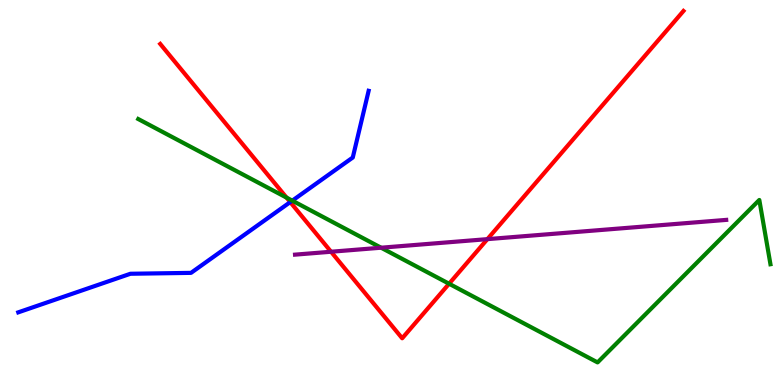[{'lines': ['blue', 'red'], 'intersections': [{'x': 3.75, 'y': 4.75}]}, {'lines': ['green', 'red'], 'intersections': [{'x': 3.7, 'y': 4.87}, {'x': 5.79, 'y': 2.63}]}, {'lines': ['purple', 'red'], 'intersections': [{'x': 4.27, 'y': 3.46}, {'x': 6.29, 'y': 3.79}]}, {'lines': ['blue', 'green'], 'intersections': [{'x': 3.77, 'y': 4.79}]}, {'lines': ['blue', 'purple'], 'intersections': []}, {'lines': ['green', 'purple'], 'intersections': [{'x': 4.92, 'y': 3.57}]}]